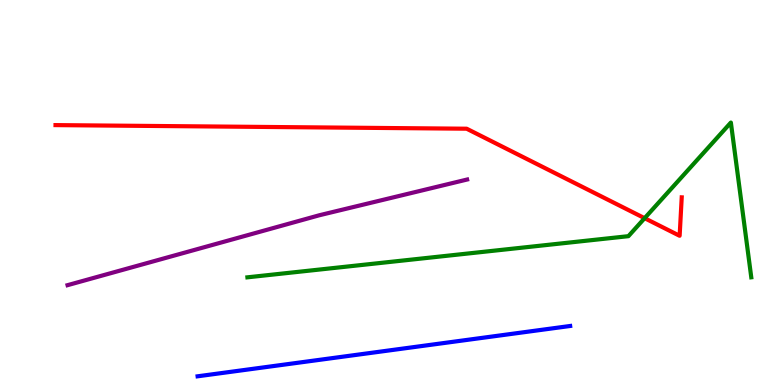[{'lines': ['blue', 'red'], 'intersections': []}, {'lines': ['green', 'red'], 'intersections': [{'x': 8.32, 'y': 4.33}]}, {'lines': ['purple', 'red'], 'intersections': []}, {'lines': ['blue', 'green'], 'intersections': []}, {'lines': ['blue', 'purple'], 'intersections': []}, {'lines': ['green', 'purple'], 'intersections': []}]